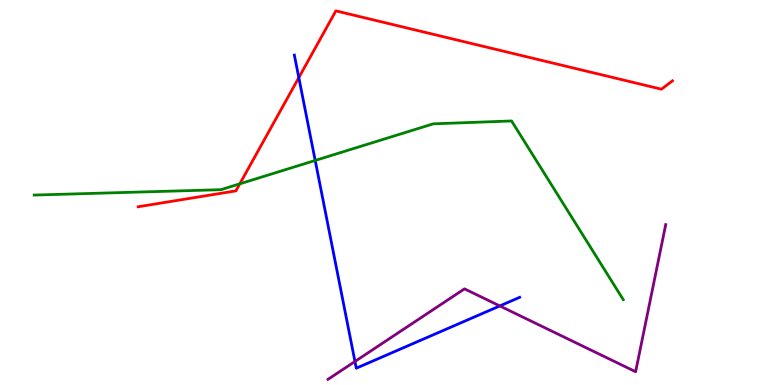[{'lines': ['blue', 'red'], 'intersections': [{'x': 3.86, 'y': 7.98}]}, {'lines': ['green', 'red'], 'intersections': [{'x': 3.09, 'y': 5.23}]}, {'lines': ['purple', 'red'], 'intersections': []}, {'lines': ['blue', 'green'], 'intersections': [{'x': 4.07, 'y': 5.83}]}, {'lines': ['blue', 'purple'], 'intersections': [{'x': 4.58, 'y': 0.611}, {'x': 6.45, 'y': 2.05}]}, {'lines': ['green', 'purple'], 'intersections': []}]